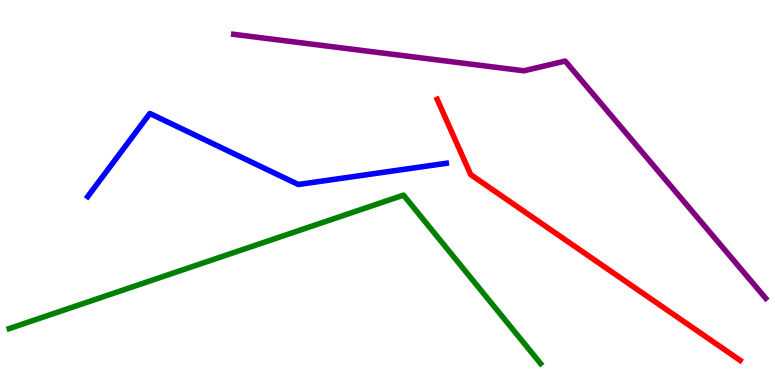[{'lines': ['blue', 'red'], 'intersections': []}, {'lines': ['green', 'red'], 'intersections': []}, {'lines': ['purple', 'red'], 'intersections': []}, {'lines': ['blue', 'green'], 'intersections': []}, {'lines': ['blue', 'purple'], 'intersections': []}, {'lines': ['green', 'purple'], 'intersections': []}]